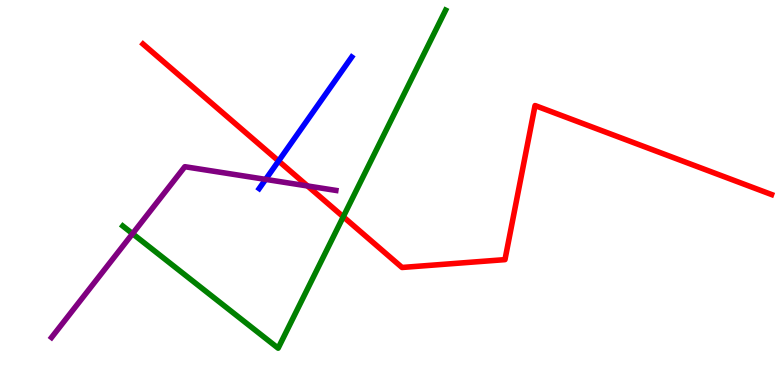[{'lines': ['blue', 'red'], 'intersections': [{'x': 3.59, 'y': 5.82}]}, {'lines': ['green', 'red'], 'intersections': [{'x': 4.43, 'y': 4.37}]}, {'lines': ['purple', 'red'], 'intersections': [{'x': 3.97, 'y': 5.17}]}, {'lines': ['blue', 'green'], 'intersections': []}, {'lines': ['blue', 'purple'], 'intersections': [{'x': 3.43, 'y': 5.34}]}, {'lines': ['green', 'purple'], 'intersections': [{'x': 1.71, 'y': 3.93}]}]